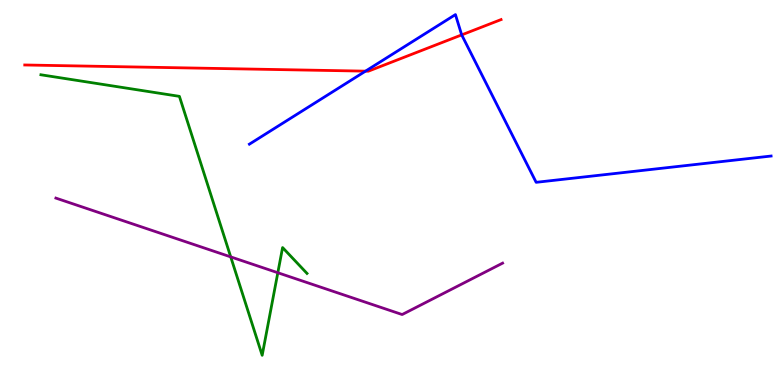[{'lines': ['blue', 'red'], 'intersections': [{'x': 4.72, 'y': 8.15}, {'x': 5.96, 'y': 9.09}]}, {'lines': ['green', 'red'], 'intersections': []}, {'lines': ['purple', 'red'], 'intersections': []}, {'lines': ['blue', 'green'], 'intersections': []}, {'lines': ['blue', 'purple'], 'intersections': []}, {'lines': ['green', 'purple'], 'intersections': [{'x': 2.98, 'y': 3.33}, {'x': 3.58, 'y': 2.92}]}]